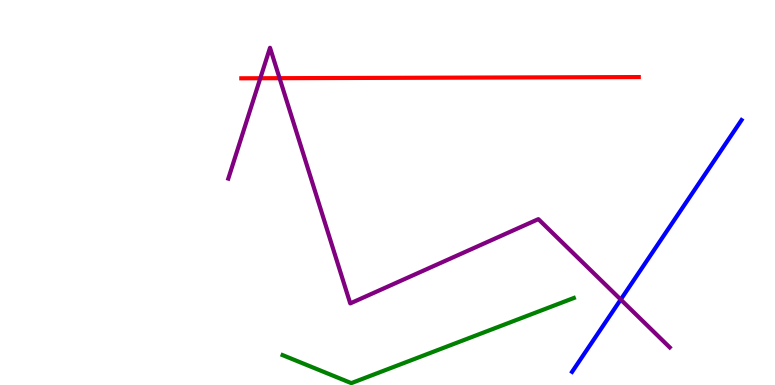[{'lines': ['blue', 'red'], 'intersections': []}, {'lines': ['green', 'red'], 'intersections': []}, {'lines': ['purple', 'red'], 'intersections': [{'x': 3.36, 'y': 7.97}, {'x': 3.61, 'y': 7.97}]}, {'lines': ['blue', 'green'], 'intersections': []}, {'lines': ['blue', 'purple'], 'intersections': [{'x': 8.01, 'y': 2.22}]}, {'lines': ['green', 'purple'], 'intersections': []}]